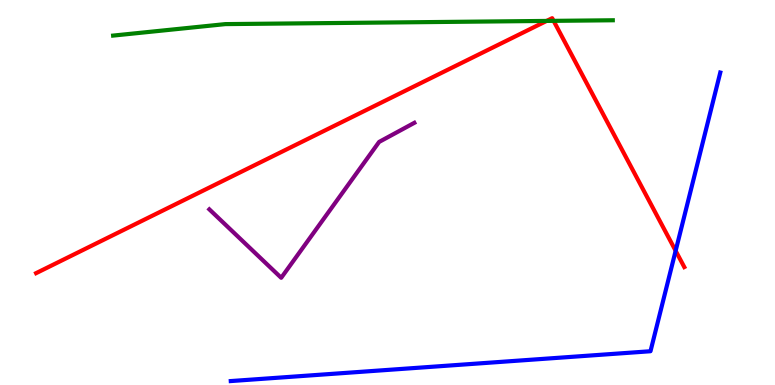[{'lines': ['blue', 'red'], 'intersections': [{'x': 8.72, 'y': 3.49}]}, {'lines': ['green', 'red'], 'intersections': [{'x': 7.05, 'y': 9.46}, {'x': 7.14, 'y': 9.46}]}, {'lines': ['purple', 'red'], 'intersections': []}, {'lines': ['blue', 'green'], 'intersections': []}, {'lines': ['blue', 'purple'], 'intersections': []}, {'lines': ['green', 'purple'], 'intersections': []}]